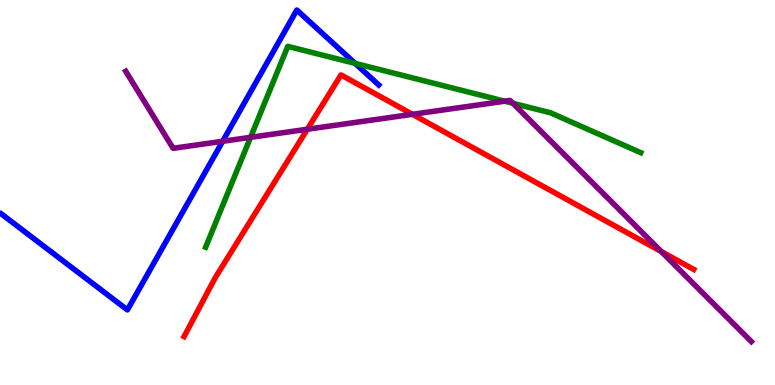[{'lines': ['blue', 'red'], 'intersections': []}, {'lines': ['green', 'red'], 'intersections': []}, {'lines': ['purple', 'red'], 'intersections': [{'x': 3.97, 'y': 6.64}, {'x': 5.32, 'y': 7.03}, {'x': 8.53, 'y': 3.47}]}, {'lines': ['blue', 'green'], 'intersections': [{'x': 4.58, 'y': 8.35}]}, {'lines': ['blue', 'purple'], 'intersections': [{'x': 2.87, 'y': 6.33}]}, {'lines': ['green', 'purple'], 'intersections': [{'x': 3.23, 'y': 6.43}, {'x': 6.51, 'y': 7.37}, {'x': 6.62, 'y': 7.32}]}]